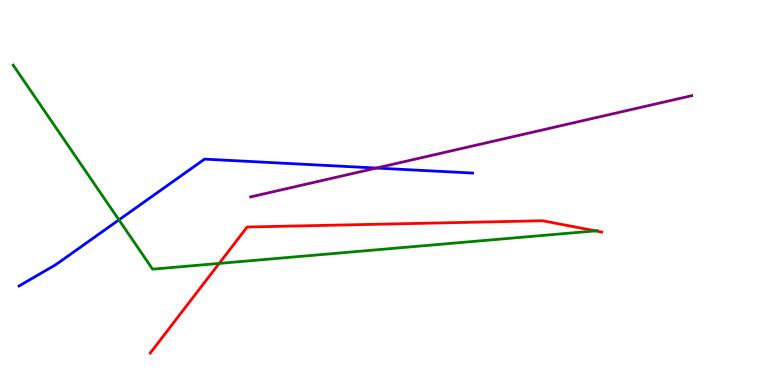[{'lines': ['blue', 'red'], 'intersections': []}, {'lines': ['green', 'red'], 'intersections': [{'x': 2.83, 'y': 3.16}, {'x': 7.68, 'y': 4.0}]}, {'lines': ['purple', 'red'], 'intersections': []}, {'lines': ['blue', 'green'], 'intersections': [{'x': 1.53, 'y': 4.29}]}, {'lines': ['blue', 'purple'], 'intersections': [{'x': 4.86, 'y': 5.63}]}, {'lines': ['green', 'purple'], 'intersections': []}]